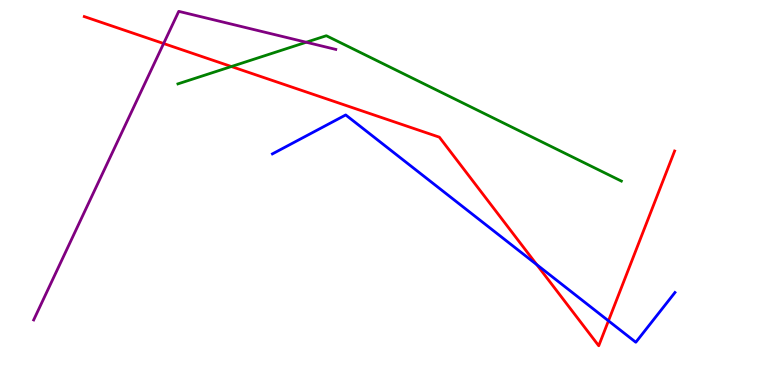[{'lines': ['blue', 'red'], 'intersections': [{'x': 6.93, 'y': 3.13}, {'x': 7.85, 'y': 1.67}]}, {'lines': ['green', 'red'], 'intersections': [{'x': 2.99, 'y': 8.27}]}, {'lines': ['purple', 'red'], 'intersections': [{'x': 2.11, 'y': 8.87}]}, {'lines': ['blue', 'green'], 'intersections': []}, {'lines': ['blue', 'purple'], 'intersections': []}, {'lines': ['green', 'purple'], 'intersections': [{'x': 3.95, 'y': 8.9}]}]